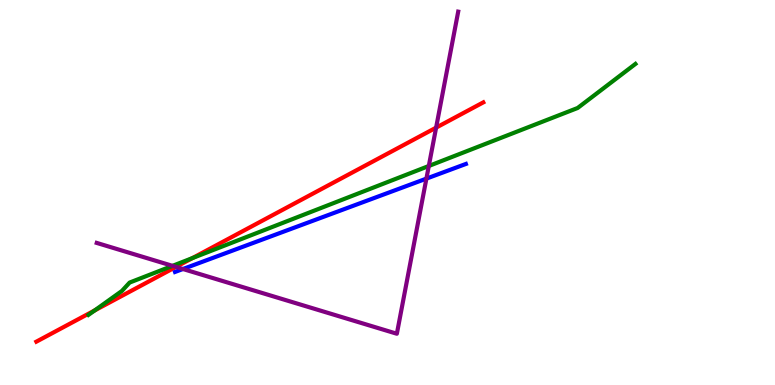[{'lines': ['blue', 'red'], 'intersections': []}, {'lines': ['green', 'red'], 'intersections': [{'x': 1.22, 'y': 1.94}, {'x': 2.48, 'y': 3.3}]}, {'lines': ['purple', 'red'], 'intersections': [{'x': 2.27, 'y': 3.07}, {'x': 5.63, 'y': 6.68}]}, {'lines': ['blue', 'green'], 'intersections': []}, {'lines': ['blue', 'purple'], 'intersections': [{'x': 2.36, 'y': 3.01}, {'x': 5.5, 'y': 5.36}]}, {'lines': ['green', 'purple'], 'intersections': [{'x': 2.23, 'y': 3.09}, {'x': 5.53, 'y': 5.69}]}]